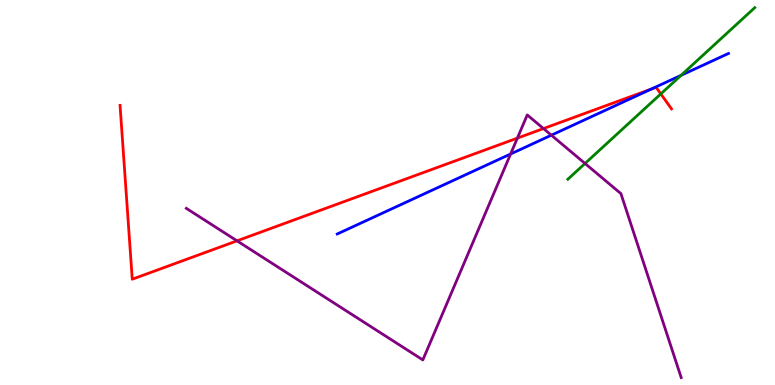[{'lines': ['blue', 'red'], 'intersections': [{'x': 8.41, 'y': 7.69}]}, {'lines': ['green', 'red'], 'intersections': [{'x': 8.53, 'y': 7.56}]}, {'lines': ['purple', 'red'], 'intersections': [{'x': 3.06, 'y': 3.74}, {'x': 6.68, 'y': 6.41}, {'x': 7.01, 'y': 6.66}]}, {'lines': ['blue', 'green'], 'intersections': [{'x': 8.79, 'y': 8.04}]}, {'lines': ['blue', 'purple'], 'intersections': [{'x': 6.59, 'y': 6.0}, {'x': 7.11, 'y': 6.49}]}, {'lines': ['green', 'purple'], 'intersections': [{'x': 7.55, 'y': 5.75}]}]